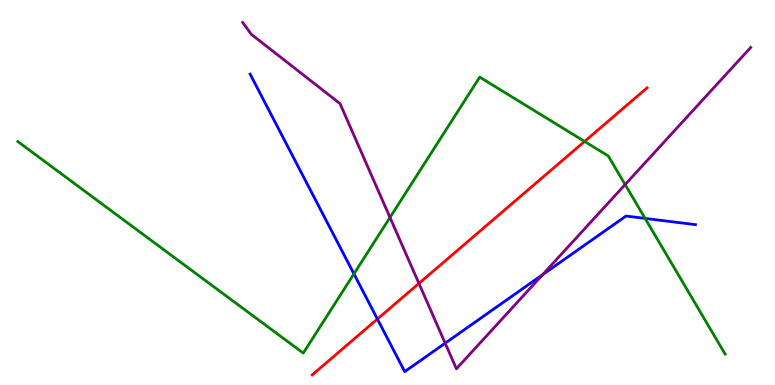[{'lines': ['blue', 'red'], 'intersections': [{'x': 4.87, 'y': 1.71}]}, {'lines': ['green', 'red'], 'intersections': [{'x': 7.54, 'y': 6.33}]}, {'lines': ['purple', 'red'], 'intersections': [{'x': 5.41, 'y': 2.64}]}, {'lines': ['blue', 'green'], 'intersections': [{'x': 4.57, 'y': 2.89}, {'x': 8.32, 'y': 4.33}]}, {'lines': ['blue', 'purple'], 'intersections': [{'x': 5.74, 'y': 1.09}, {'x': 7.0, 'y': 2.87}]}, {'lines': ['green', 'purple'], 'intersections': [{'x': 5.03, 'y': 4.35}, {'x': 8.07, 'y': 5.21}]}]